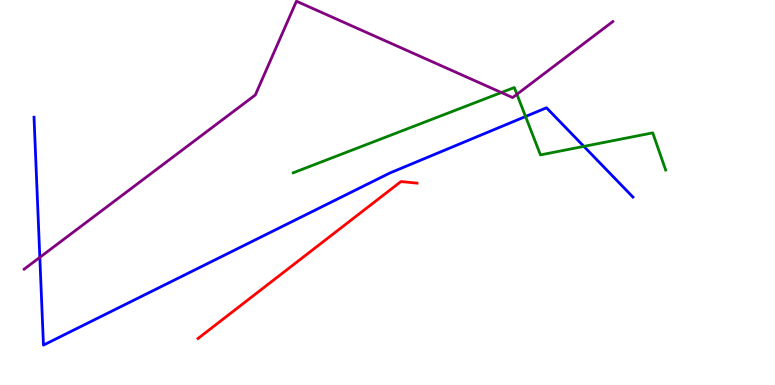[{'lines': ['blue', 'red'], 'intersections': []}, {'lines': ['green', 'red'], 'intersections': []}, {'lines': ['purple', 'red'], 'intersections': []}, {'lines': ['blue', 'green'], 'intersections': [{'x': 6.78, 'y': 6.97}, {'x': 7.53, 'y': 6.2}]}, {'lines': ['blue', 'purple'], 'intersections': [{'x': 0.514, 'y': 3.32}]}, {'lines': ['green', 'purple'], 'intersections': [{'x': 6.47, 'y': 7.6}, {'x': 6.67, 'y': 7.55}]}]